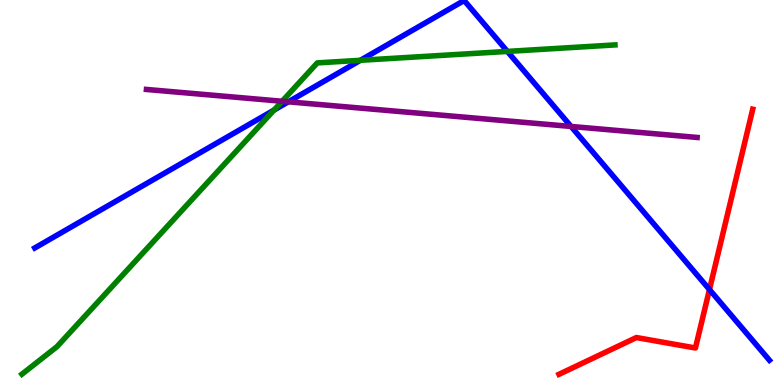[{'lines': ['blue', 'red'], 'intersections': [{'x': 9.15, 'y': 2.48}]}, {'lines': ['green', 'red'], 'intersections': []}, {'lines': ['purple', 'red'], 'intersections': []}, {'lines': ['blue', 'green'], 'intersections': [{'x': 3.54, 'y': 7.14}, {'x': 4.65, 'y': 8.43}, {'x': 6.55, 'y': 8.66}]}, {'lines': ['blue', 'purple'], 'intersections': [{'x': 3.72, 'y': 7.36}, {'x': 7.37, 'y': 6.72}]}, {'lines': ['green', 'purple'], 'intersections': [{'x': 3.64, 'y': 7.37}]}]